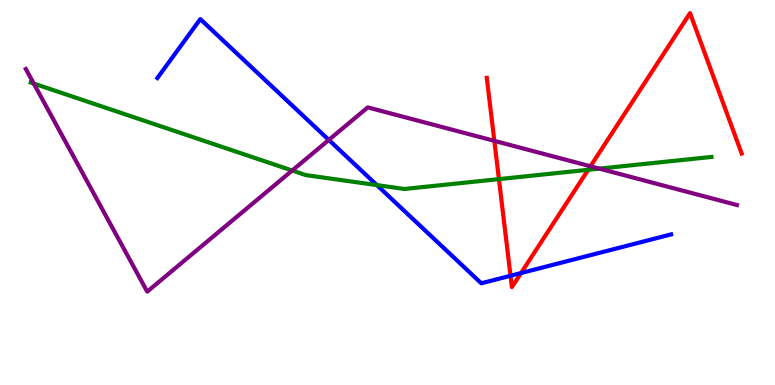[{'lines': ['blue', 'red'], 'intersections': [{'x': 6.59, 'y': 2.84}, {'x': 6.72, 'y': 2.91}]}, {'lines': ['green', 'red'], 'intersections': [{'x': 6.44, 'y': 5.35}, {'x': 7.59, 'y': 5.59}]}, {'lines': ['purple', 'red'], 'intersections': [{'x': 6.38, 'y': 6.34}, {'x': 7.62, 'y': 5.68}]}, {'lines': ['blue', 'green'], 'intersections': [{'x': 4.86, 'y': 5.19}]}, {'lines': ['blue', 'purple'], 'intersections': [{'x': 4.24, 'y': 6.37}]}, {'lines': ['green', 'purple'], 'intersections': [{'x': 0.436, 'y': 7.83}, {'x': 3.77, 'y': 5.57}, {'x': 7.73, 'y': 5.62}]}]